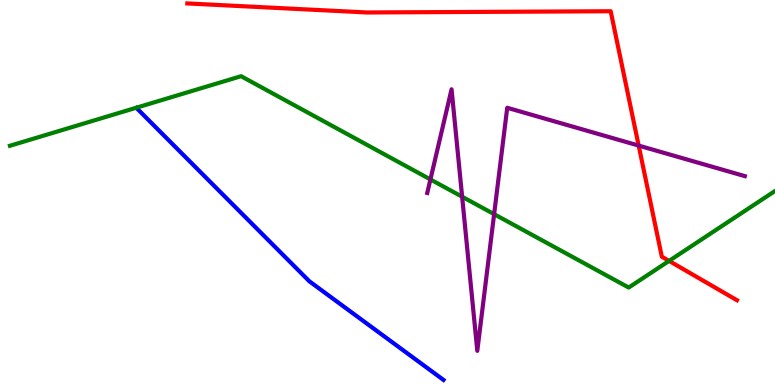[{'lines': ['blue', 'red'], 'intersections': []}, {'lines': ['green', 'red'], 'intersections': [{'x': 8.63, 'y': 3.22}]}, {'lines': ['purple', 'red'], 'intersections': [{'x': 8.24, 'y': 6.22}]}, {'lines': ['blue', 'green'], 'intersections': []}, {'lines': ['blue', 'purple'], 'intersections': []}, {'lines': ['green', 'purple'], 'intersections': [{'x': 5.55, 'y': 5.34}, {'x': 5.96, 'y': 4.89}, {'x': 6.38, 'y': 4.44}]}]